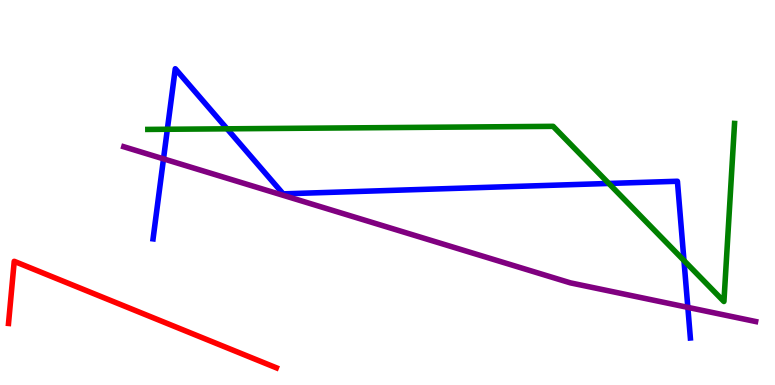[{'lines': ['blue', 'red'], 'intersections': []}, {'lines': ['green', 'red'], 'intersections': []}, {'lines': ['purple', 'red'], 'intersections': []}, {'lines': ['blue', 'green'], 'intersections': [{'x': 2.16, 'y': 6.64}, {'x': 2.93, 'y': 6.65}, {'x': 7.86, 'y': 5.24}, {'x': 8.83, 'y': 3.23}]}, {'lines': ['blue', 'purple'], 'intersections': [{'x': 2.11, 'y': 5.87}, {'x': 8.88, 'y': 2.02}]}, {'lines': ['green', 'purple'], 'intersections': []}]